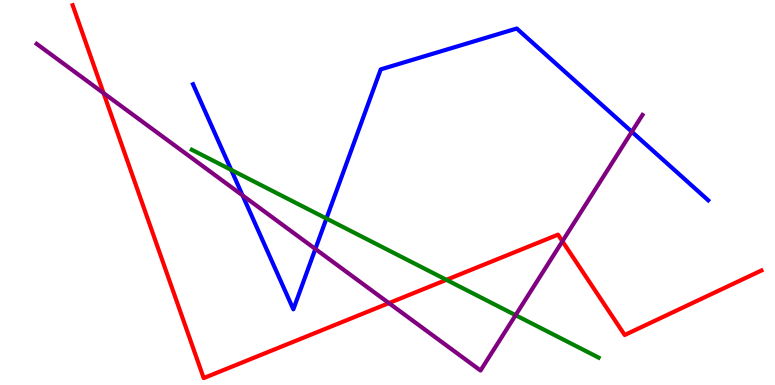[{'lines': ['blue', 'red'], 'intersections': []}, {'lines': ['green', 'red'], 'intersections': [{'x': 5.76, 'y': 2.73}]}, {'lines': ['purple', 'red'], 'intersections': [{'x': 1.34, 'y': 7.58}, {'x': 5.02, 'y': 2.13}, {'x': 7.26, 'y': 3.73}]}, {'lines': ['blue', 'green'], 'intersections': [{'x': 2.98, 'y': 5.59}, {'x': 4.21, 'y': 4.32}]}, {'lines': ['blue', 'purple'], 'intersections': [{'x': 3.13, 'y': 4.92}, {'x': 4.07, 'y': 3.53}, {'x': 8.15, 'y': 6.58}]}, {'lines': ['green', 'purple'], 'intersections': [{'x': 6.65, 'y': 1.81}]}]